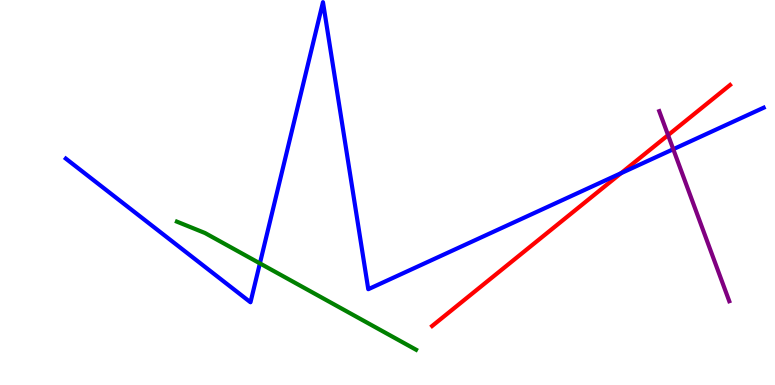[{'lines': ['blue', 'red'], 'intersections': [{'x': 8.01, 'y': 5.5}]}, {'lines': ['green', 'red'], 'intersections': []}, {'lines': ['purple', 'red'], 'intersections': [{'x': 8.62, 'y': 6.49}]}, {'lines': ['blue', 'green'], 'intersections': [{'x': 3.35, 'y': 3.16}]}, {'lines': ['blue', 'purple'], 'intersections': [{'x': 8.69, 'y': 6.12}]}, {'lines': ['green', 'purple'], 'intersections': []}]